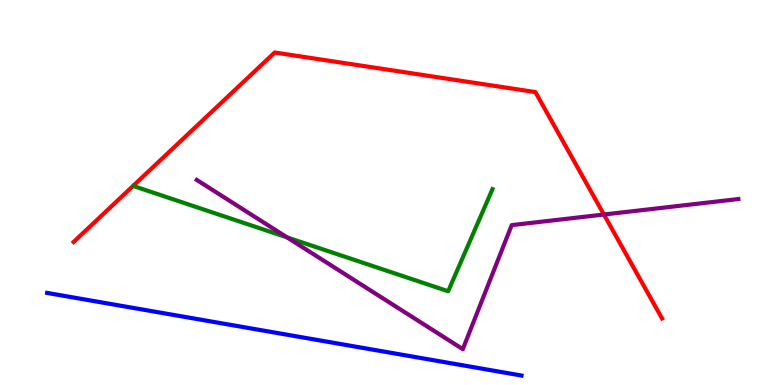[{'lines': ['blue', 'red'], 'intersections': []}, {'lines': ['green', 'red'], 'intersections': []}, {'lines': ['purple', 'red'], 'intersections': [{'x': 7.79, 'y': 4.43}]}, {'lines': ['blue', 'green'], 'intersections': []}, {'lines': ['blue', 'purple'], 'intersections': []}, {'lines': ['green', 'purple'], 'intersections': [{'x': 3.7, 'y': 3.83}]}]